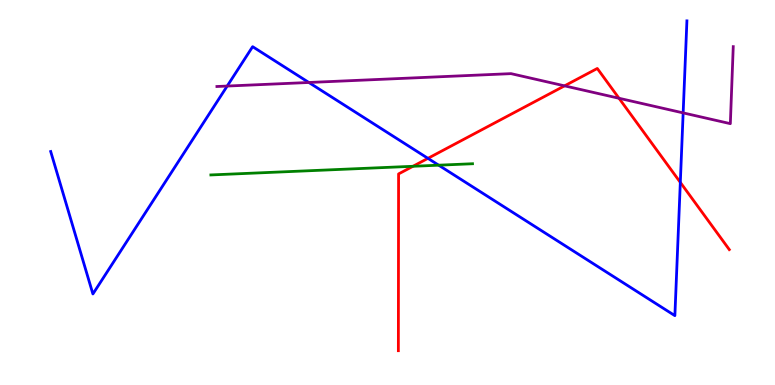[{'lines': ['blue', 'red'], 'intersections': [{'x': 5.52, 'y': 5.89}, {'x': 8.78, 'y': 5.26}]}, {'lines': ['green', 'red'], 'intersections': [{'x': 5.33, 'y': 5.68}]}, {'lines': ['purple', 'red'], 'intersections': [{'x': 7.28, 'y': 7.77}, {'x': 7.99, 'y': 7.45}]}, {'lines': ['blue', 'green'], 'intersections': [{'x': 5.66, 'y': 5.71}]}, {'lines': ['blue', 'purple'], 'intersections': [{'x': 2.93, 'y': 7.76}, {'x': 3.99, 'y': 7.86}, {'x': 8.81, 'y': 7.07}]}, {'lines': ['green', 'purple'], 'intersections': []}]